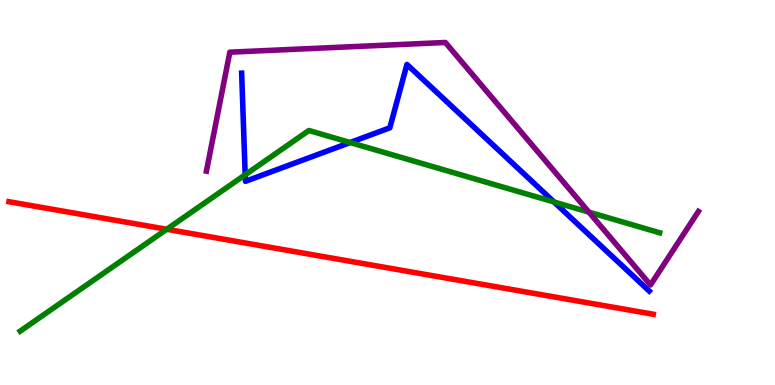[{'lines': ['blue', 'red'], 'intersections': []}, {'lines': ['green', 'red'], 'intersections': [{'x': 2.15, 'y': 4.05}]}, {'lines': ['purple', 'red'], 'intersections': []}, {'lines': ['blue', 'green'], 'intersections': [{'x': 3.16, 'y': 5.46}, {'x': 4.52, 'y': 6.3}, {'x': 7.15, 'y': 4.75}]}, {'lines': ['blue', 'purple'], 'intersections': []}, {'lines': ['green', 'purple'], 'intersections': [{'x': 7.6, 'y': 4.49}]}]